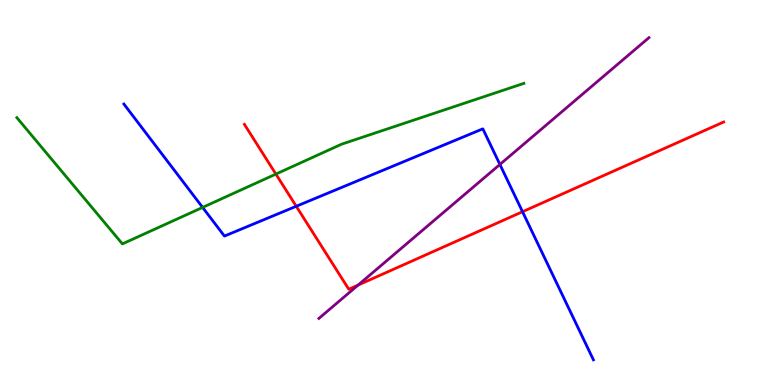[{'lines': ['blue', 'red'], 'intersections': [{'x': 3.82, 'y': 4.64}, {'x': 6.74, 'y': 4.5}]}, {'lines': ['green', 'red'], 'intersections': [{'x': 3.56, 'y': 5.48}]}, {'lines': ['purple', 'red'], 'intersections': [{'x': 4.62, 'y': 2.6}]}, {'lines': ['blue', 'green'], 'intersections': [{'x': 2.61, 'y': 4.61}]}, {'lines': ['blue', 'purple'], 'intersections': [{'x': 6.45, 'y': 5.73}]}, {'lines': ['green', 'purple'], 'intersections': []}]